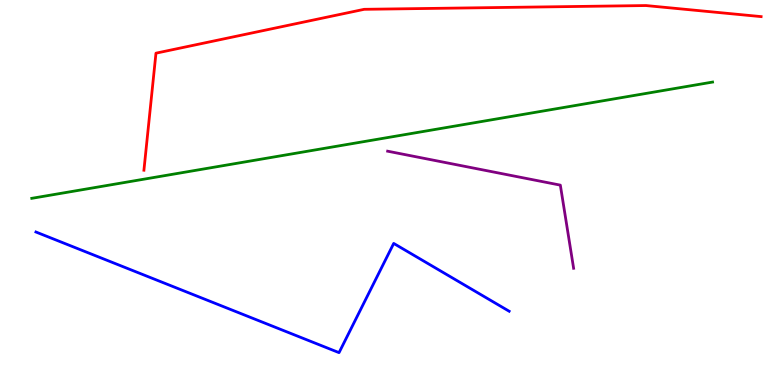[{'lines': ['blue', 'red'], 'intersections': []}, {'lines': ['green', 'red'], 'intersections': []}, {'lines': ['purple', 'red'], 'intersections': []}, {'lines': ['blue', 'green'], 'intersections': []}, {'lines': ['blue', 'purple'], 'intersections': []}, {'lines': ['green', 'purple'], 'intersections': []}]